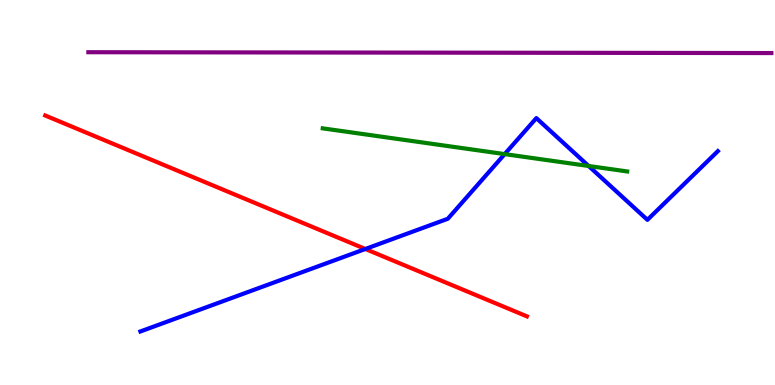[{'lines': ['blue', 'red'], 'intersections': [{'x': 4.71, 'y': 3.53}]}, {'lines': ['green', 'red'], 'intersections': []}, {'lines': ['purple', 'red'], 'intersections': []}, {'lines': ['blue', 'green'], 'intersections': [{'x': 6.51, 'y': 6.0}, {'x': 7.6, 'y': 5.69}]}, {'lines': ['blue', 'purple'], 'intersections': []}, {'lines': ['green', 'purple'], 'intersections': []}]